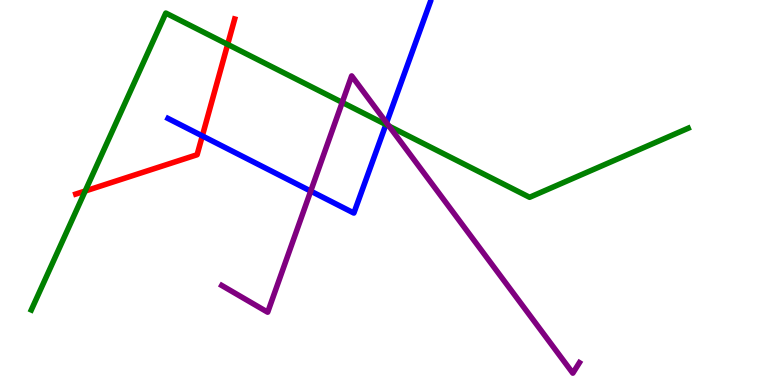[{'lines': ['blue', 'red'], 'intersections': [{'x': 2.61, 'y': 6.47}]}, {'lines': ['green', 'red'], 'intersections': [{'x': 1.1, 'y': 5.04}, {'x': 2.94, 'y': 8.85}]}, {'lines': ['purple', 'red'], 'intersections': []}, {'lines': ['blue', 'green'], 'intersections': [{'x': 4.98, 'y': 6.77}]}, {'lines': ['blue', 'purple'], 'intersections': [{'x': 4.01, 'y': 5.04}, {'x': 4.99, 'y': 6.81}]}, {'lines': ['green', 'purple'], 'intersections': [{'x': 4.42, 'y': 7.34}, {'x': 5.02, 'y': 6.72}]}]